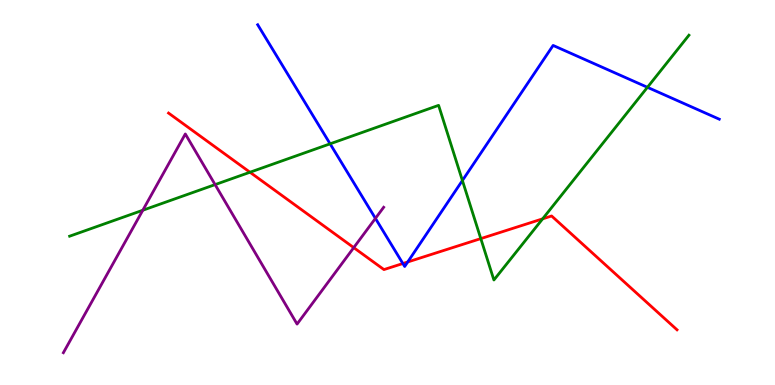[{'lines': ['blue', 'red'], 'intersections': [{'x': 5.2, 'y': 3.16}, {'x': 5.26, 'y': 3.2}]}, {'lines': ['green', 'red'], 'intersections': [{'x': 3.23, 'y': 5.53}, {'x': 6.2, 'y': 3.8}, {'x': 7.0, 'y': 4.32}]}, {'lines': ['purple', 'red'], 'intersections': [{'x': 4.56, 'y': 3.57}]}, {'lines': ['blue', 'green'], 'intersections': [{'x': 4.26, 'y': 6.26}, {'x': 5.97, 'y': 5.31}, {'x': 8.35, 'y': 7.73}]}, {'lines': ['blue', 'purple'], 'intersections': [{'x': 4.84, 'y': 4.33}]}, {'lines': ['green', 'purple'], 'intersections': [{'x': 1.84, 'y': 4.54}, {'x': 2.78, 'y': 5.2}]}]